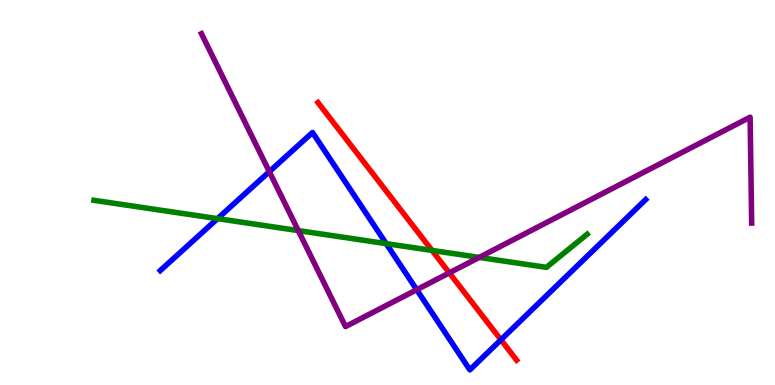[{'lines': ['blue', 'red'], 'intersections': [{'x': 6.46, 'y': 1.17}]}, {'lines': ['green', 'red'], 'intersections': [{'x': 5.57, 'y': 3.5}]}, {'lines': ['purple', 'red'], 'intersections': [{'x': 5.8, 'y': 2.91}]}, {'lines': ['blue', 'green'], 'intersections': [{'x': 2.81, 'y': 4.32}, {'x': 4.98, 'y': 3.67}]}, {'lines': ['blue', 'purple'], 'intersections': [{'x': 3.47, 'y': 5.54}, {'x': 5.38, 'y': 2.47}]}, {'lines': ['green', 'purple'], 'intersections': [{'x': 3.85, 'y': 4.01}, {'x': 6.18, 'y': 3.31}]}]